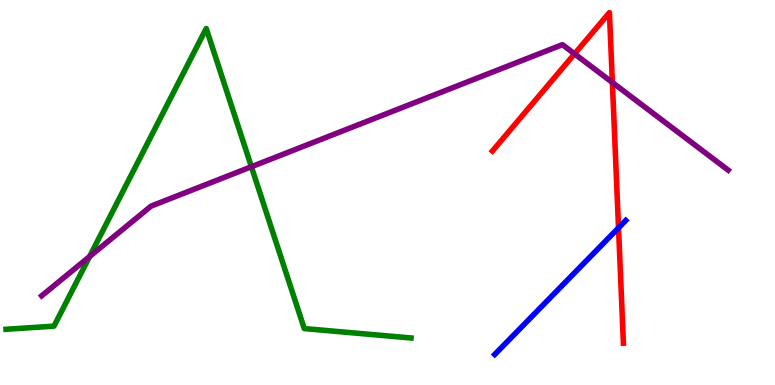[{'lines': ['blue', 'red'], 'intersections': [{'x': 7.98, 'y': 4.08}]}, {'lines': ['green', 'red'], 'intersections': []}, {'lines': ['purple', 'red'], 'intersections': [{'x': 7.41, 'y': 8.6}, {'x': 7.9, 'y': 7.86}]}, {'lines': ['blue', 'green'], 'intersections': []}, {'lines': ['blue', 'purple'], 'intersections': []}, {'lines': ['green', 'purple'], 'intersections': [{'x': 1.16, 'y': 3.34}, {'x': 3.24, 'y': 5.67}]}]